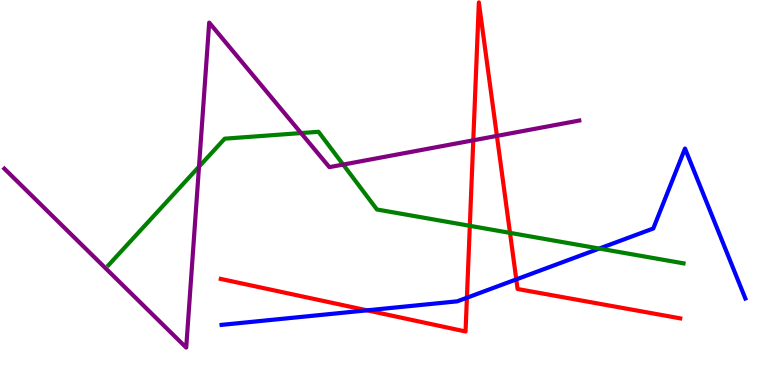[{'lines': ['blue', 'red'], 'intersections': [{'x': 4.74, 'y': 1.94}, {'x': 6.02, 'y': 2.27}, {'x': 6.66, 'y': 2.74}]}, {'lines': ['green', 'red'], 'intersections': [{'x': 6.06, 'y': 4.13}, {'x': 6.58, 'y': 3.95}]}, {'lines': ['purple', 'red'], 'intersections': [{'x': 6.11, 'y': 6.36}, {'x': 6.41, 'y': 6.47}]}, {'lines': ['blue', 'green'], 'intersections': [{'x': 7.73, 'y': 3.54}]}, {'lines': ['blue', 'purple'], 'intersections': []}, {'lines': ['green', 'purple'], 'intersections': [{'x': 2.57, 'y': 5.67}, {'x': 3.88, 'y': 6.54}, {'x': 4.43, 'y': 5.73}]}]